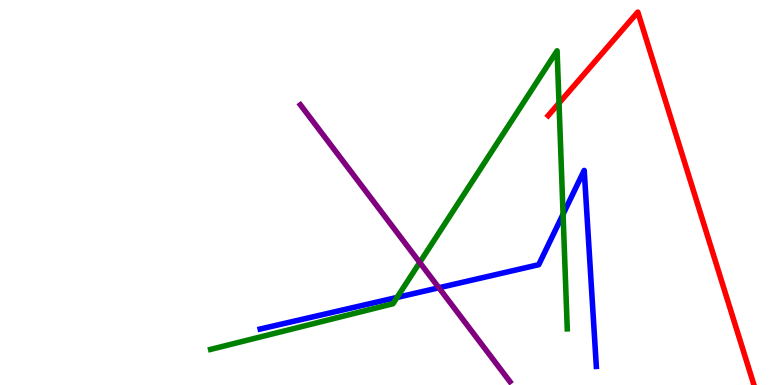[{'lines': ['blue', 'red'], 'intersections': []}, {'lines': ['green', 'red'], 'intersections': [{'x': 7.21, 'y': 7.32}]}, {'lines': ['purple', 'red'], 'intersections': []}, {'lines': ['blue', 'green'], 'intersections': [{'x': 5.12, 'y': 2.27}, {'x': 7.27, 'y': 4.44}]}, {'lines': ['blue', 'purple'], 'intersections': [{'x': 5.66, 'y': 2.53}]}, {'lines': ['green', 'purple'], 'intersections': [{'x': 5.42, 'y': 3.18}]}]